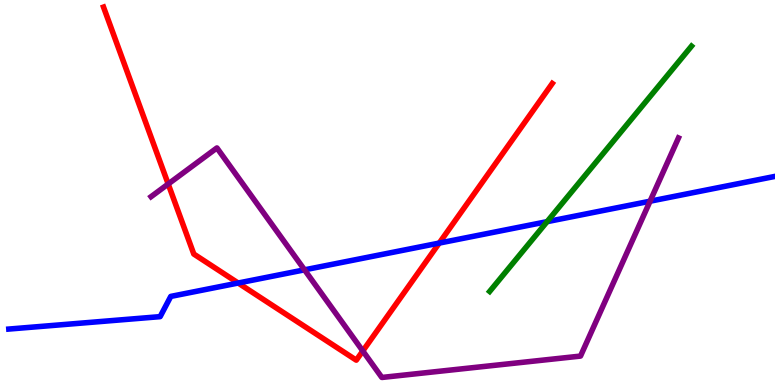[{'lines': ['blue', 'red'], 'intersections': [{'x': 3.07, 'y': 2.65}, {'x': 5.67, 'y': 3.69}]}, {'lines': ['green', 'red'], 'intersections': []}, {'lines': ['purple', 'red'], 'intersections': [{'x': 2.17, 'y': 5.22}, {'x': 4.68, 'y': 0.884}]}, {'lines': ['blue', 'green'], 'intersections': [{'x': 7.06, 'y': 4.24}]}, {'lines': ['blue', 'purple'], 'intersections': [{'x': 3.93, 'y': 2.99}, {'x': 8.39, 'y': 4.77}]}, {'lines': ['green', 'purple'], 'intersections': []}]